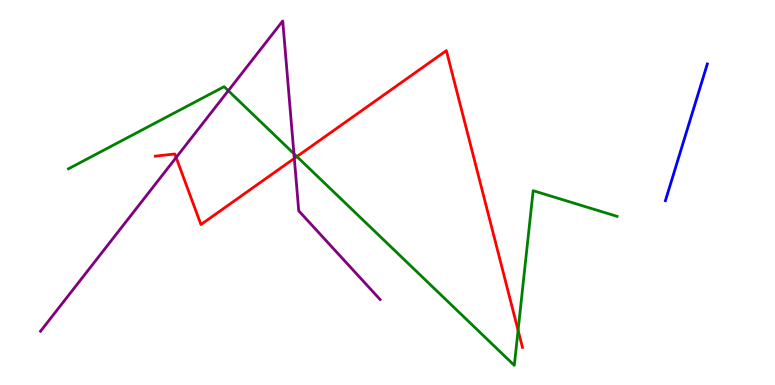[{'lines': ['blue', 'red'], 'intersections': []}, {'lines': ['green', 'red'], 'intersections': [{'x': 3.83, 'y': 5.93}, {'x': 6.69, 'y': 1.42}]}, {'lines': ['purple', 'red'], 'intersections': [{'x': 2.27, 'y': 5.91}, {'x': 3.8, 'y': 5.89}]}, {'lines': ['blue', 'green'], 'intersections': []}, {'lines': ['blue', 'purple'], 'intersections': []}, {'lines': ['green', 'purple'], 'intersections': [{'x': 2.95, 'y': 7.64}, {'x': 3.79, 'y': 6.01}]}]